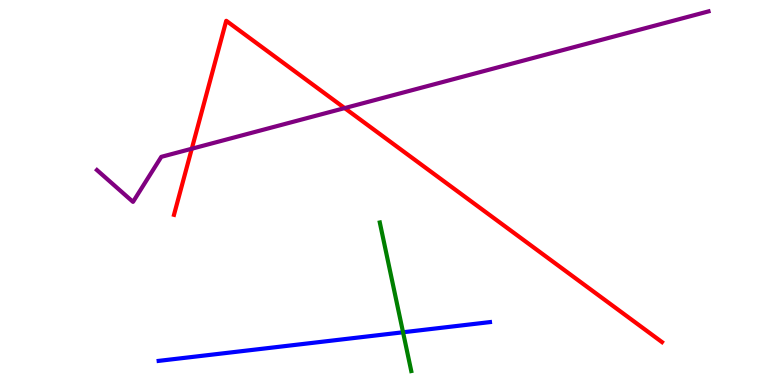[{'lines': ['blue', 'red'], 'intersections': []}, {'lines': ['green', 'red'], 'intersections': []}, {'lines': ['purple', 'red'], 'intersections': [{'x': 2.47, 'y': 6.14}, {'x': 4.45, 'y': 7.19}]}, {'lines': ['blue', 'green'], 'intersections': [{'x': 5.2, 'y': 1.37}]}, {'lines': ['blue', 'purple'], 'intersections': []}, {'lines': ['green', 'purple'], 'intersections': []}]